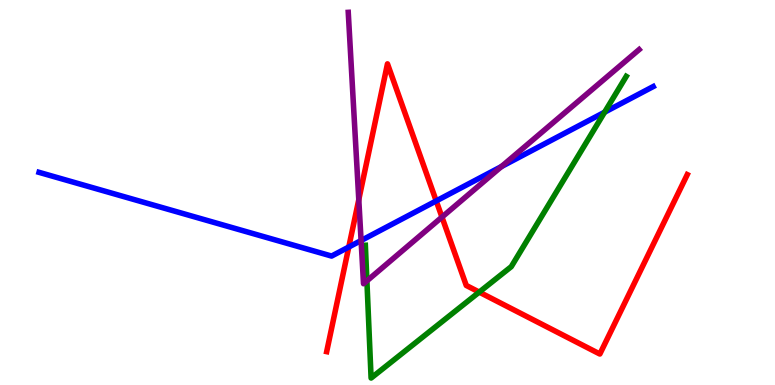[{'lines': ['blue', 'red'], 'intersections': [{'x': 4.5, 'y': 3.58}, {'x': 5.63, 'y': 4.78}]}, {'lines': ['green', 'red'], 'intersections': [{'x': 6.18, 'y': 2.41}]}, {'lines': ['purple', 'red'], 'intersections': [{'x': 4.63, 'y': 4.81}, {'x': 5.7, 'y': 4.36}]}, {'lines': ['blue', 'green'], 'intersections': [{'x': 7.8, 'y': 7.09}]}, {'lines': ['blue', 'purple'], 'intersections': [{'x': 4.66, 'y': 3.75}, {'x': 6.47, 'y': 5.67}]}, {'lines': ['green', 'purple'], 'intersections': [{'x': 4.73, 'y': 2.7}]}]